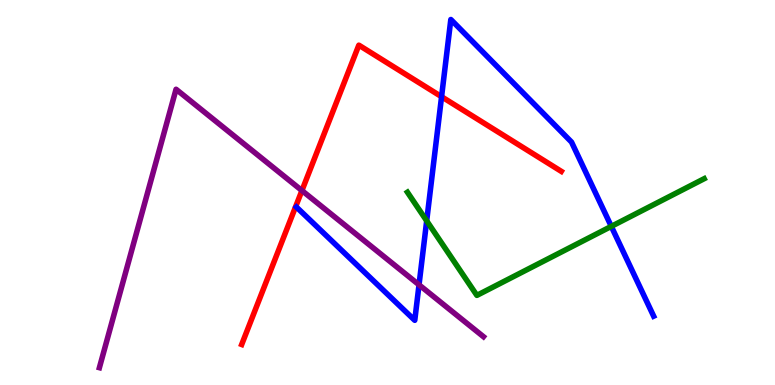[{'lines': ['blue', 'red'], 'intersections': [{'x': 5.7, 'y': 7.49}]}, {'lines': ['green', 'red'], 'intersections': []}, {'lines': ['purple', 'red'], 'intersections': [{'x': 3.9, 'y': 5.05}]}, {'lines': ['blue', 'green'], 'intersections': [{'x': 5.51, 'y': 4.26}, {'x': 7.89, 'y': 4.12}]}, {'lines': ['blue', 'purple'], 'intersections': [{'x': 5.41, 'y': 2.6}]}, {'lines': ['green', 'purple'], 'intersections': []}]